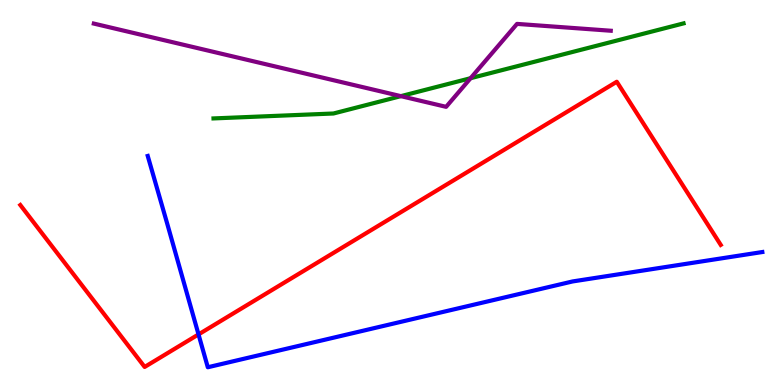[{'lines': ['blue', 'red'], 'intersections': [{'x': 2.56, 'y': 1.31}]}, {'lines': ['green', 'red'], 'intersections': []}, {'lines': ['purple', 'red'], 'intersections': []}, {'lines': ['blue', 'green'], 'intersections': []}, {'lines': ['blue', 'purple'], 'intersections': []}, {'lines': ['green', 'purple'], 'intersections': [{'x': 5.17, 'y': 7.5}, {'x': 6.07, 'y': 7.97}]}]